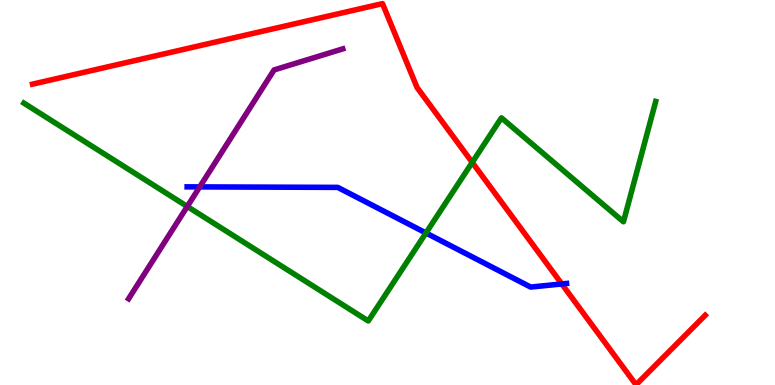[{'lines': ['blue', 'red'], 'intersections': [{'x': 7.25, 'y': 2.62}]}, {'lines': ['green', 'red'], 'intersections': [{'x': 6.09, 'y': 5.78}]}, {'lines': ['purple', 'red'], 'intersections': []}, {'lines': ['blue', 'green'], 'intersections': [{'x': 5.5, 'y': 3.95}]}, {'lines': ['blue', 'purple'], 'intersections': [{'x': 2.58, 'y': 5.15}]}, {'lines': ['green', 'purple'], 'intersections': [{'x': 2.42, 'y': 4.64}]}]